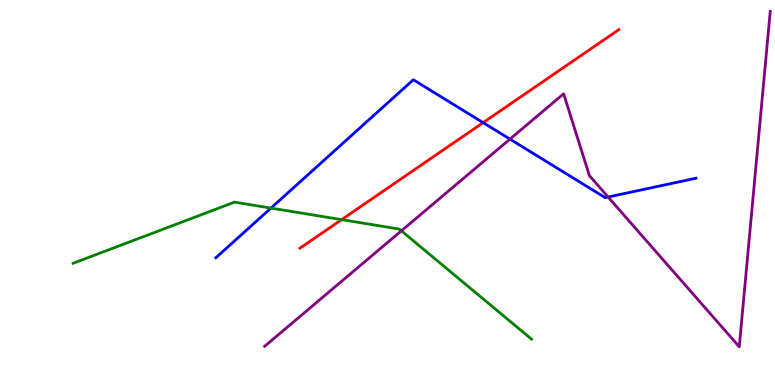[{'lines': ['blue', 'red'], 'intersections': [{'x': 6.23, 'y': 6.81}]}, {'lines': ['green', 'red'], 'intersections': [{'x': 4.41, 'y': 4.29}]}, {'lines': ['purple', 'red'], 'intersections': []}, {'lines': ['blue', 'green'], 'intersections': [{'x': 3.5, 'y': 4.59}]}, {'lines': ['blue', 'purple'], 'intersections': [{'x': 6.58, 'y': 6.39}, {'x': 7.85, 'y': 4.88}]}, {'lines': ['green', 'purple'], 'intersections': [{'x': 5.18, 'y': 4.0}]}]